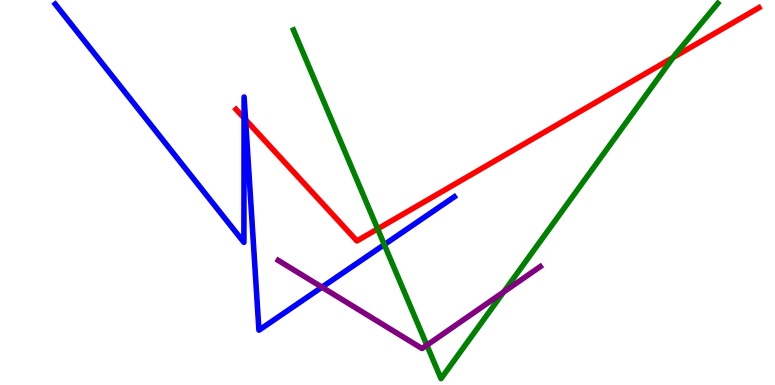[{'lines': ['blue', 'red'], 'intersections': [{'x': 3.15, 'y': 6.93}, {'x': 3.17, 'y': 6.89}]}, {'lines': ['green', 'red'], 'intersections': [{'x': 4.87, 'y': 4.05}, {'x': 8.69, 'y': 8.51}]}, {'lines': ['purple', 'red'], 'intersections': []}, {'lines': ['blue', 'green'], 'intersections': [{'x': 4.96, 'y': 3.65}]}, {'lines': ['blue', 'purple'], 'intersections': [{'x': 4.15, 'y': 2.54}]}, {'lines': ['green', 'purple'], 'intersections': [{'x': 5.51, 'y': 1.03}, {'x': 6.5, 'y': 2.42}]}]